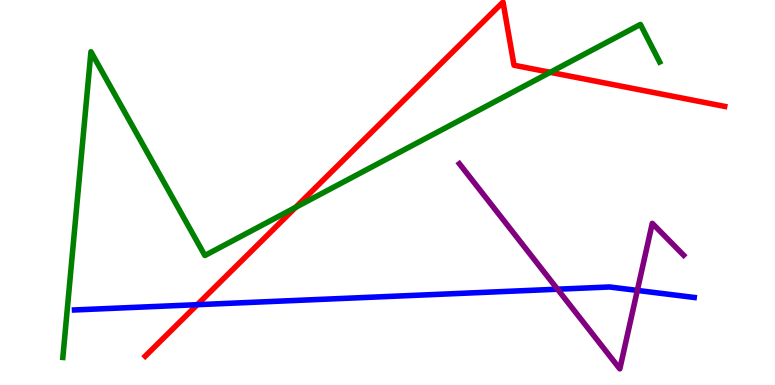[{'lines': ['blue', 'red'], 'intersections': [{'x': 2.55, 'y': 2.09}]}, {'lines': ['green', 'red'], 'intersections': [{'x': 3.81, 'y': 4.61}, {'x': 7.1, 'y': 8.12}]}, {'lines': ['purple', 'red'], 'intersections': []}, {'lines': ['blue', 'green'], 'intersections': []}, {'lines': ['blue', 'purple'], 'intersections': [{'x': 7.19, 'y': 2.49}, {'x': 8.22, 'y': 2.46}]}, {'lines': ['green', 'purple'], 'intersections': []}]